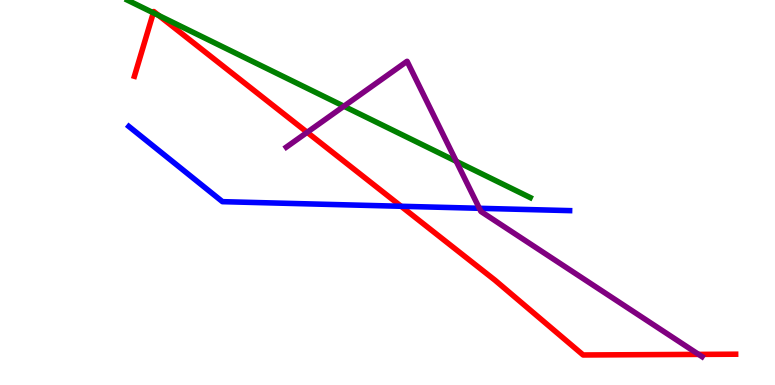[{'lines': ['blue', 'red'], 'intersections': [{'x': 5.18, 'y': 4.64}]}, {'lines': ['green', 'red'], 'intersections': [{'x': 1.98, 'y': 9.67}, {'x': 2.05, 'y': 9.6}]}, {'lines': ['purple', 'red'], 'intersections': [{'x': 3.96, 'y': 6.56}, {'x': 9.01, 'y': 0.795}]}, {'lines': ['blue', 'green'], 'intersections': []}, {'lines': ['blue', 'purple'], 'intersections': [{'x': 6.19, 'y': 4.59}]}, {'lines': ['green', 'purple'], 'intersections': [{'x': 4.44, 'y': 7.24}, {'x': 5.89, 'y': 5.81}]}]